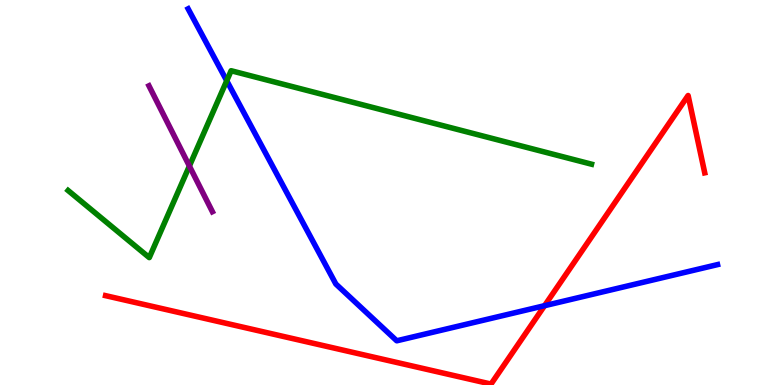[{'lines': ['blue', 'red'], 'intersections': [{'x': 7.03, 'y': 2.06}]}, {'lines': ['green', 'red'], 'intersections': []}, {'lines': ['purple', 'red'], 'intersections': []}, {'lines': ['blue', 'green'], 'intersections': [{'x': 2.93, 'y': 7.9}]}, {'lines': ['blue', 'purple'], 'intersections': []}, {'lines': ['green', 'purple'], 'intersections': [{'x': 2.44, 'y': 5.69}]}]